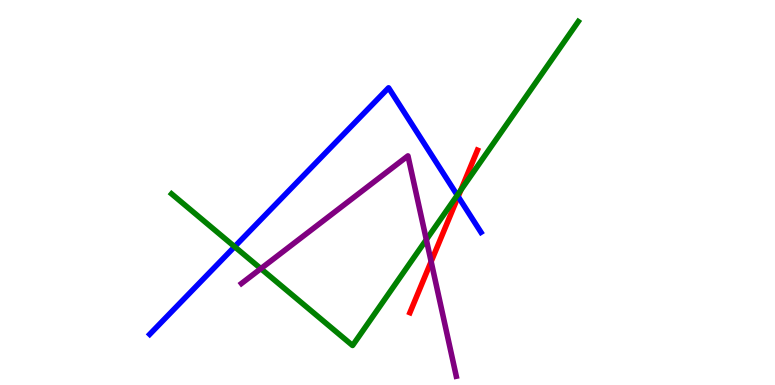[{'lines': ['blue', 'red'], 'intersections': [{'x': 5.91, 'y': 4.89}]}, {'lines': ['green', 'red'], 'intersections': [{'x': 5.95, 'y': 5.06}]}, {'lines': ['purple', 'red'], 'intersections': [{'x': 5.56, 'y': 3.21}]}, {'lines': ['blue', 'green'], 'intersections': [{'x': 3.03, 'y': 3.59}, {'x': 5.9, 'y': 4.93}]}, {'lines': ['blue', 'purple'], 'intersections': []}, {'lines': ['green', 'purple'], 'intersections': [{'x': 3.37, 'y': 3.02}, {'x': 5.5, 'y': 3.78}]}]